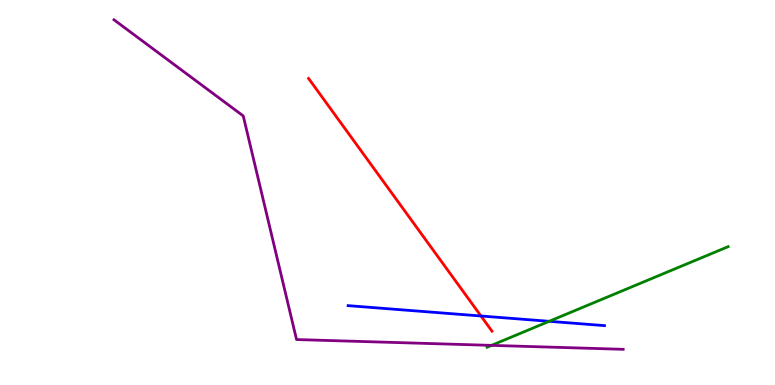[{'lines': ['blue', 'red'], 'intersections': [{'x': 6.21, 'y': 1.79}]}, {'lines': ['green', 'red'], 'intersections': []}, {'lines': ['purple', 'red'], 'intersections': []}, {'lines': ['blue', 'green'], 'intersections': [{'x': 7.09, 'y': 1.65}]}, {'lines': ['blue', 'purple'], 'intersections': []}, {'lines': ['green', 'purple'], 'intersections': [{'x': 6.34, 'y': 1.03}]}]